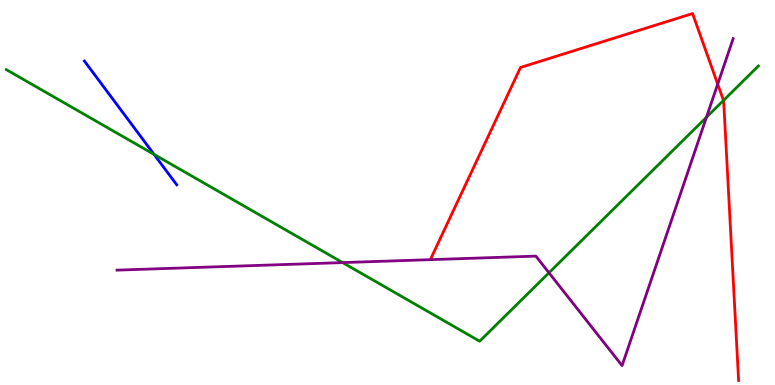[{'lines': ['blue', 'red'], 'intersections': []}, {'lines': ['green', 'red'], 'intersections': [{'x': 9.34, 'y': 7.39}]}, {'lines': ['purple', 'red'], 'intersections': [{'x': 9.26, 'y': 7.81}]}, {'lines': ['blue', 'green'], 'intersections': [{'x': 1.99, 'y': 5.99}]}, {'lines': ['blue', 'purple'], 'intersections': []}, {'lines': ['green', 'purple'], 'intersections': [{'x': 4.42, 'y': 3.18}, {'x': 7.08, 'y': 2.91}, {'x': 9.12, 'y': 6.95}]}]